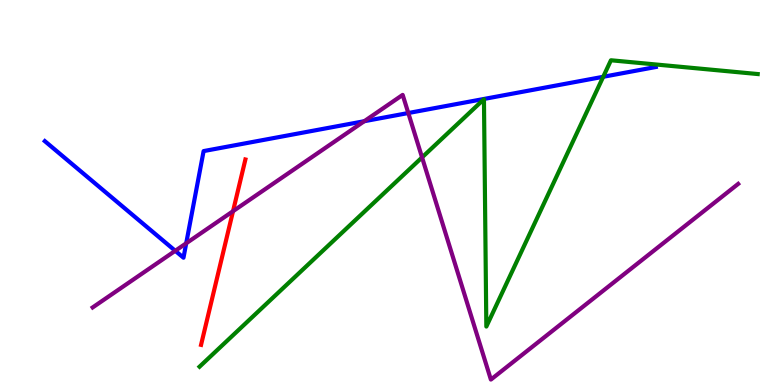[{'lines': ['blue', 'red'], 'intersections': []}, {'lines': ['green', 'red'], 'intersections': []}, {'lines': ['purple', 'red'], 'intersections': [{'x': 3.01, 'y': 4.51}]}, {'lines': ['blue', 'green'], 'intersections': [{'x': 7.78, 'y': 8.01}]}, {'lines': ['blue', 'purple'], 'intersections': [{'x': 2.26, 'y': 3.49}, {'x': 2.4, 'y': 3.68}, {'x': 4.7, 'y': 6.85}, {'x': 5.27, 'y': 7.06}]}, {'lines': ['green', 'purple'], 'intersections': [{'x': 5.45, 'y': 5.91}]}]